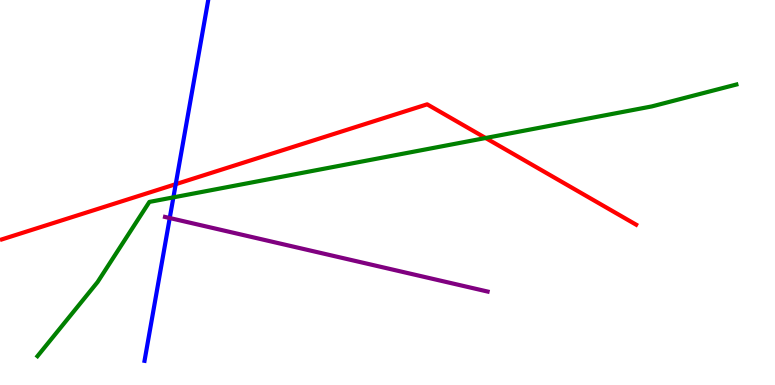[{'lines': ['blue', 'red'], 'intersections': [{'x': 2.27, 'y': 5.22}]}, {'lines': ['green', 'red'], 'intersections': [{'x': 6.27, 'y': 6.42}]}, {'lines': ['purple', 'red'], 'intersections': []}, {'lines': ['blue', 'green'], 'intersections': [{'x': 2.24, 'y': 4.87}]}, {'lines': ['blue', 'purple'], 'intersections': [{'x': 2.19, 'y': 4.34}]}, {'lines': ['green', 'purple'], 'intersections': []}]